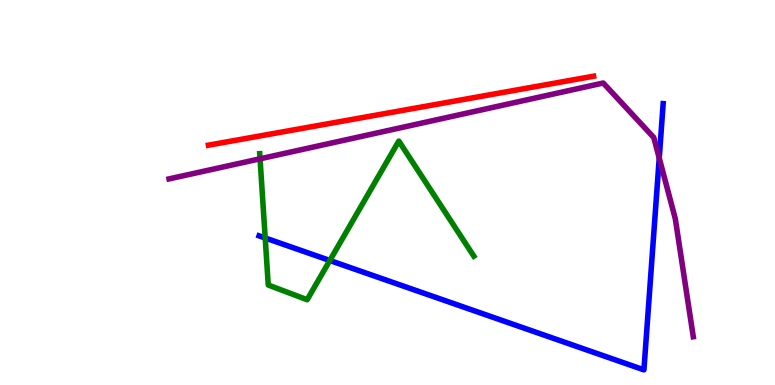[{'lines': ['blue', 'red'], 'intersections': []}, {'lines': ['green', 'red'], 'intersections': []}, {'lines': ['purple', 'red'], 'intersections': []}, {'lines': ['blue', 'green'], 'intersections': [{'x': 3.42, 'y': 3.82}, {'x': 4.26, 'y': 3.23}]}, {'lines': ['blue', 'purple'], 'intersections': [{'x': 8.51, 'y': 5.89}]}, {'lines': ['green', 'purple'], 'intersections': [{'x': 3.36, 'y': 5.88}]}]